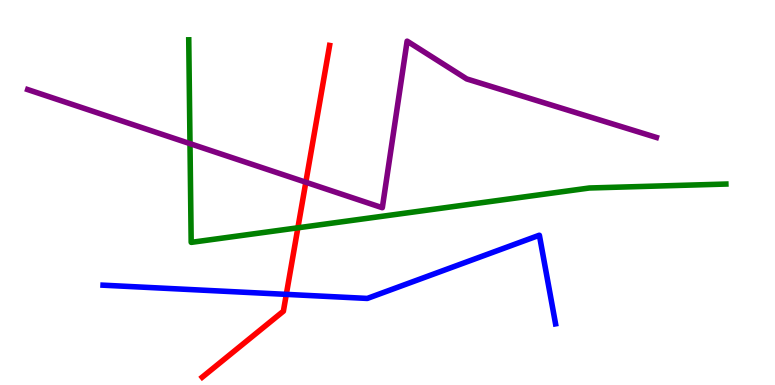[{'lines': ['blue', 'red'], 'intersections': [{'x': 3.69, 'y': 2.35}]}, {'lines': ['green', 'red'], 'intersections': [{'x': 3.84, 'y': 4.08}]}, {'lines': ['purple', 'red'], 'intersections': [{'x': 3.95, 'y': 5.27}]}, {'lines': ['blue', 'green'], 'intersections': []}, {'lines': ['blue', 'purple'], 'intersections': []}, {'lines': ['green', 'purple'], 'intersections': [{'x': 2.45, 'y': 6.27}]}]